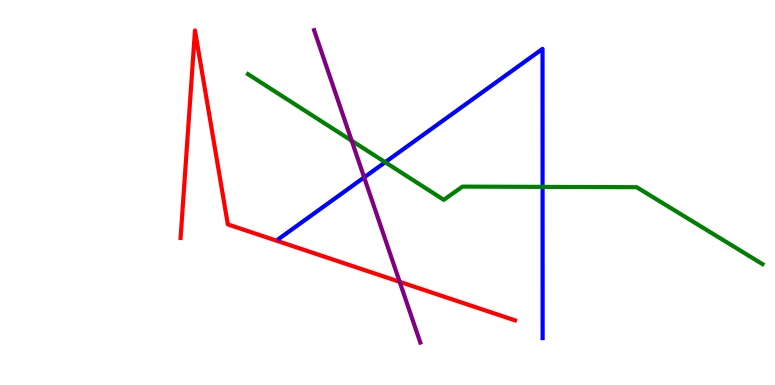[{'lines': ['blue', 'red'], 'intersections': []}, {'lines': ['green', 'red'], 'intersections': []}, {'lines': ['purple', 'red'], 'intersections': [{'x': 5.16, 'y': 2.68}]}, {'lines': ['blue', 'green'], 'intersections': [{'x': 4.97, 'y': 5.79}, {'x': 7.0, 'y': 5.15}]}, {'lines': ['blue', 'purple'], 'intersections': [{'x': 4.7, 'y': 5.39}]}, {'lines': ['green', 'purple'], 'intersections': [{'x': 4.54, 'y': 6.35}]}]